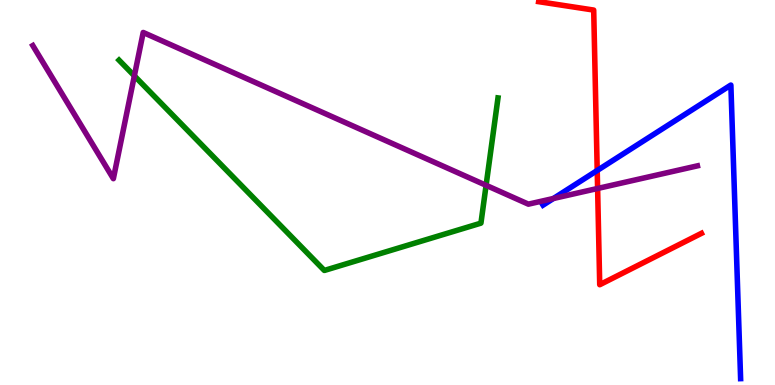[{'lines': ['blue', 'red'], 'intersections': [{'x': 7.71, 'y': 5.57}]}, {'lines': ['green', 'red'], 'intersections': []}, {'lines': ['purple', 'red'], 'intersections': [{'x': 7.71, 'y': 5.1}]}, {'lines': ['blue', 'green'], 'intersections': []}, {'lines': ['blue', 'purple'], 'intersections': [{'x': 7.14, 'y': 4.84}]}, {'lines': ['green', 'purple'], 'intersections': [{'x': 1.73, 'y': 8.03}, {'x': 6.27, 'y': 5.19}]}]